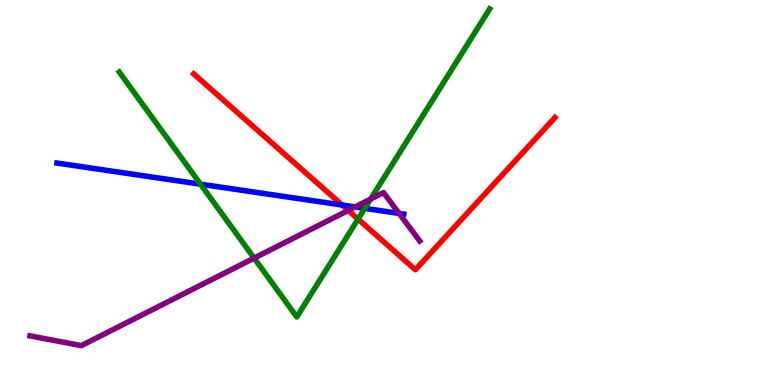[{'lines': ['blue', 'red'], 'intersections': [{'x': 4.41, 'y': 4.67}]}, {'lines': ['green', 'red'], 'intersections': [{'x': 4.62, 'y': 4.31}]}, {'lines': ['purple', 'red'], 'intersections': [{'x': 4.49, 'y': 4.53}]}, {'lines': ['blue', 'green'], 'intersections': [{'x': 2.59, 'y': 5.22}, {'x': 4.71, 'y': 4.59}]}, {'lines': ['blue', 'purple'], 'intersections': [{'x': 4.58, 'y': 4.62}, {'x': 5.15, 'y': 4.46}]}, {'lines': ['green', 'purple'], 'intersections': [{'x': 3.28, 'y': 3.3}, {'x': 4.78, 'y': 4.83}]}]